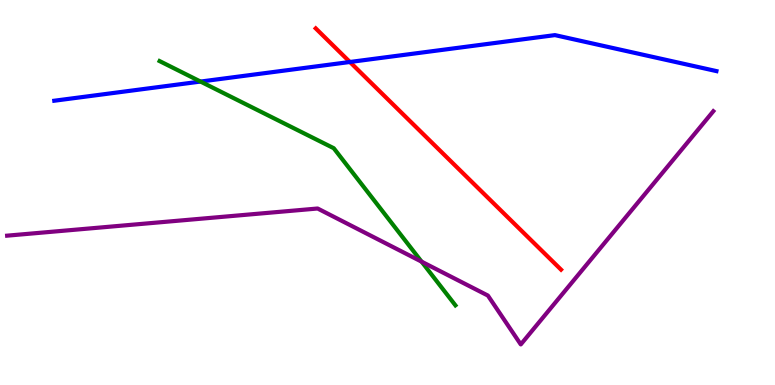[{'lines': ['blue', 'red'], 'intersections': [{'x': 4.51, 'y': 8.39}]}, {'lines': ['green', 'red'], 'intersections': []}, {'lines': ['purple', 'red'], 'intersections': []}, {'lines': ['blue', 'green'], 'intersections': [{'x': 2.59, 'y': 7.88}]}, {'lines': ['blue', 'purple'], 'intersections': []}, {'lines': ['green', 'purple'], 'intersections': [{'x': 5.44, 'y': 3.2}]}]